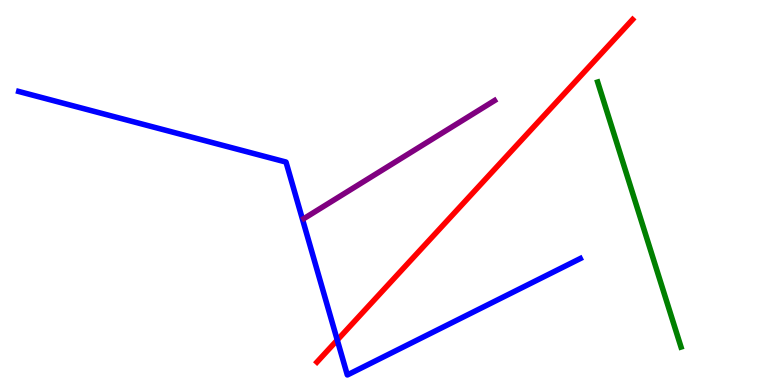[{'lines': ['blue', 'red'], 'intersections': [{'x': 4.35, 'y': 1.17}]}, {'lines': ['green', 'red'], 'intersections': []}, {'lines': ['purple', 'red'], 'intersections': []}, {'lines': ['blue', 'green'], 'intersections': []}, {'lines': ['blue', 'purple'], 'intersections': []}, {'lines': ['green', 'purple'], 'intersections': []}]